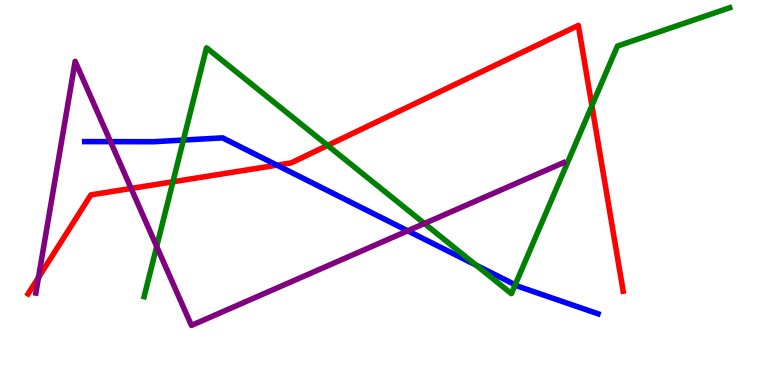[{'lines': ['blue', 'red'], 'intersections': [{'x': 3.57, 'y': 5.71}]}, {'lines': ['green', 'red'], 'intersections': [{'x': 2.23, 'y': 5.28}, {'x': 4.23, 'y': 6.22}, {'x': 7.64, 'y': 7.25}]}, {'lines': ['purple', 'red'], 'intersections': [{'x': 0.497, 'y': 2.79}, {'x': 1.69, 'y': 5.11}]}, {'lines': ['blue', 'green'], 'intersections': [{'x': 2.37, 'y': 6.36}, {'x': 6.14, 'y': 3.11}, {'x': 6.65, 'y': 2.6}]}, {'lines': ['blue', 'purple'], 'intersections': [{'x': 1.43, 'y': 6.32}, {'x': 5.26, 'y': 4.01}]}, {'lines': ['green', 'purple'], 'intersections': [{'x': 2.02, 'y': 3.6}, {'x': 5.48, 'y': 4.2}]}]